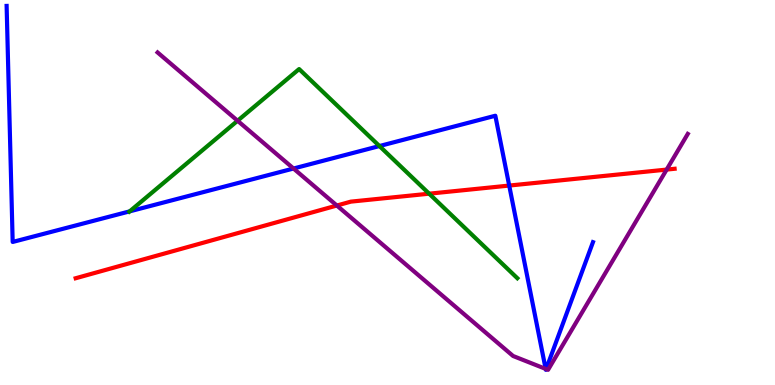[{'lines': ['blue', 'red'], 'intersections': [{'x': 6.57, 'y': 5.18}]}, {'lines': ['green', 'red'], 'intersections': [{'x': 5.54, 'y': 4.97}]}, {'lines': ['purple', 'red'], 'intersections': [{'x': 4.35, 'y': 4.66}, {'x': 8.6, 'y': 5.6}]}, {'lines': ['blue', 'green'], 'intersections': [{'x': 1.67, 'y': 4.51}, {'x': 4.9, 'y': 6.21}]}, {'lines': ['blue', 'purple'], 'intersections': [{'x': 3.79, 'y': 5.62}, {'x': 7.04, 'y': 0.419}, {'x': 7.05, 'y': 0.414}]}, {'lines': ['green', 'purple'], 'intersections': [{'x': 3.07, 'y': 6.86}]}]